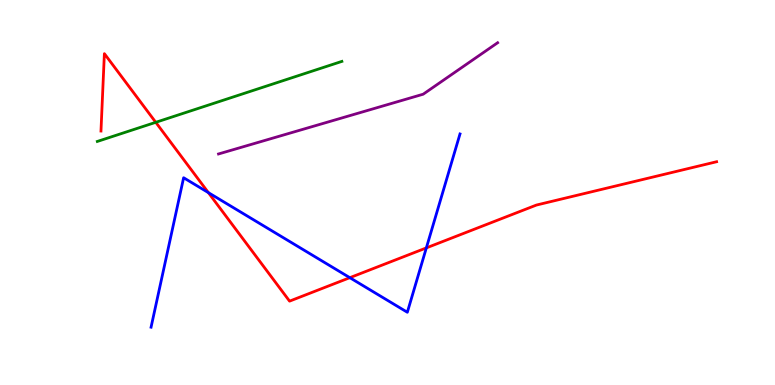[{'lines': ['blue', 'red'], 'intersections': [{'x': 2.69, 'y': 5.0}, {'x': 4.51, 'y': 2.79}, {'x': 5.5, 'y': 3.56}]}, {'lines': ['green', 'red'], 'intersections': [{'x': 2.01, 'y': 6.82}]}, {'lines': ['purple', 'red'], 'intersections': []}, {'lines': ['blue', 'green'], 'intersections': []}, {'lines': ['blue', 'purple'], 'intersections': []}, {'lines': ['green', 'purple'], 'intersections': []}]